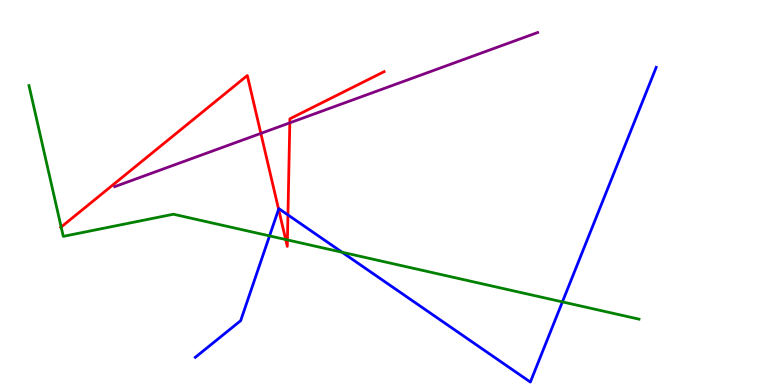[{'lines': ['blue', 'red'], 'intersections': [{'x': 3.59, 'y': 4.56}, {'x': 3.72, 'y': 4.42}]}, {'lines': ['green', 'red'], 'intersections': [{'x': 0.789, 'y': 4.1}, {'x': 3.69, 'y': 3.78}, {'x': 3.71, 'y': 3.77}]}, {'lines': ['purple', 'red'], 'intersections': [{'x': 3.37, 'y': 6.54}, {'x': 3.74, 'y': 6.81}]}, {'lines': ['blue', 'green'], 'intersections': [{'x': 3.48, 'y': 3.87}, {'x': 4.41, 'y': 3.45}, {'x': 7.26, 'y': 2.16}]}, {'lines': ['blue', 'purple'], 'intersections': []}, {'lines': ['green', 'purple'], 'intersections': []}]